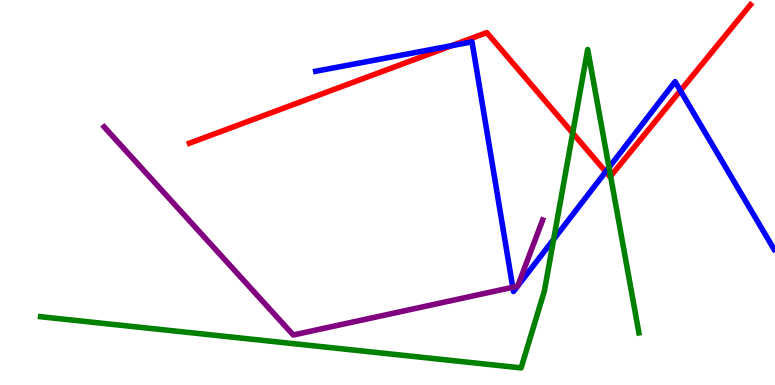[{'lines': ['blue', 'red'], 'intersections': [{'x': 5.83, 'y': 8.81}, {'x': 7.82, 'y': 5.54}, {'x': 8.78, 'y': 7.65}]}, {'lines': ['green', 'red'], 'intersections': [{'x': 7.39, 'y': 6.54}, {'x': 7.88, 'y': 5.42}]}, {'lines': ['purple', 'red'], 'intersections': []}, {'lines': ['blue', 'green'], 'intersections': [{'x': 7.14, 'y': 3.78}, {'x': 7.86, 'y': 5.65}]}, {'lines': ['blue', 'purple'], 'intersections': [{'x': 6.62, 'y': 2.54}, {'x': 6.68, 'y': 2.56}, {'x': 6.68, 'y': 2.57}]}, {'lines': ['green', 'purple'], 'intersections': []}]